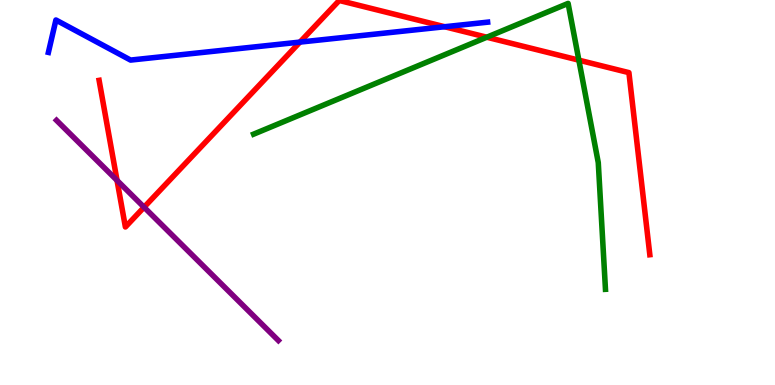[{'lines': ['blue', 'red'], 'intersections': [{'x': 3.87, 'y': 8.91}, {'x': 5.74, 'y': 9.31}]}, {'lines': ['green', 'red'], 'intersections': [{'x': 6.28, 'y': 9.03}, {'x': 7.47, 'y': 8.44}]}, {'lines': ['purple', 'red'], 'intersections': [{'x': 1.51, 'y': 5.31}, {'x': 1.86, 'y': 4.62}]}, {'lines': ['blue', 'green'], 'intersections': []}, {'lines': ['blue', 'purple'], 'intersections': []}, {'lines': ['green', 'purple'], 'intersections': []}]